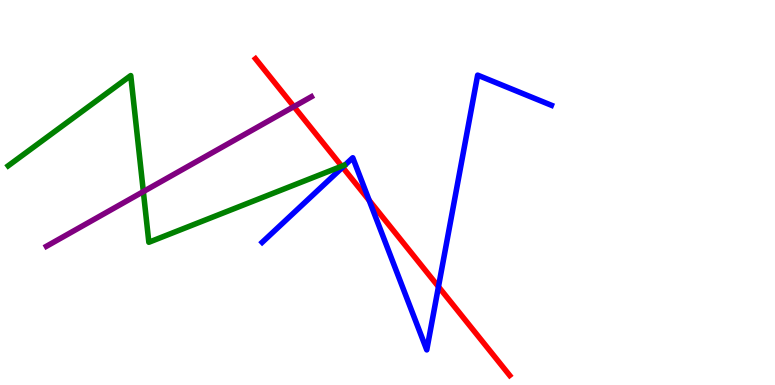[{'lines': ['blue', 'red'], 'intersections': [{'x': 4.42, 'y': 5.66}, {'x': 4.76, 'y': 4.8}, {'x': 5.66, 'y': 2.55}]}, {'lines': ['green', 'red'], 'intersections': [{'x': 4.41, 'y': 5.68}]}, {'lines': ['purple', 'red'], 'intersections': [{'x': 3.79, 'y': 7.23}]}, {'lines': ['blue', 'green'], 'intersections': []}, {'lines': ['blue', 'purple'], 'intersections': []}, {'lines': ['green', 'purple'], 'intersections': [{'x': 1.85, 'y': 5.02}]}]